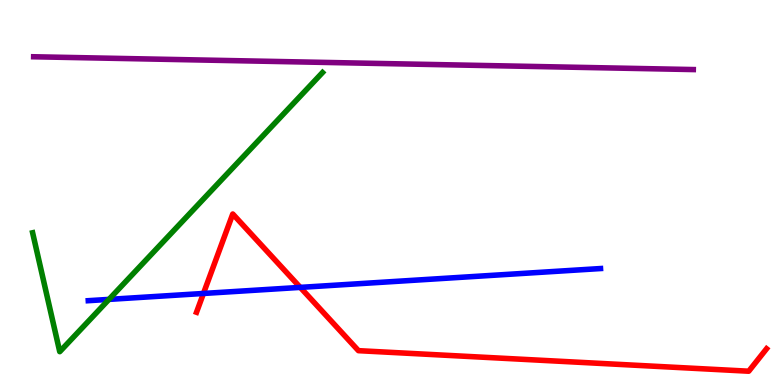[{'lines': ['blue', 'red'], 'intersections': [{'x': 2.63, 'y': 2.38}, {'x': 3.87, 'y': 2.54}]}, {'lines': ['green', 'red'], 'intersections': []}, {'lines': ['purple', 'red'], 'intersections': []}, {'lines': ['blue', 'green'], 'intersections': [{'x': 1.41, 'y': 2.22}]}, {'lines': ['blue', 'purple'], 'intersections': []}, {'lines': ['green', 'purple'], 'intersections': []}]